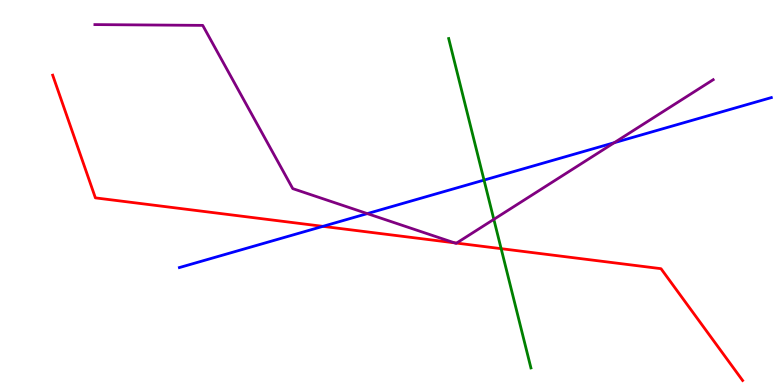[{'lines': ['blue', 'red'], 'intersections': [{'x': 4.17, 'y': 4.12}]}, {'lines': ['green', 'red'], 'intersections': [{'x': 6.47, 'y': 3.54}]}, {'lines': ['purple', 'red'], 'intersections': [{'x': 5.86, 'y': 3.69}, {'x': 5.89, 'y': 3.69}]}, {'lines': ['blue', 'green'], 'intersections': [{'x': 6.25, 'y': 5.32}]}, {'lines': ['blue', 'purple'], 'intersections': [{'x': 4.74, 'y': 4.45}, {'x': 7.93, 'y': 6.29}]}, {'lines': ['green', 'purple'], 'intersections': [{'x': 6.37, 'y': 4.3}]}]